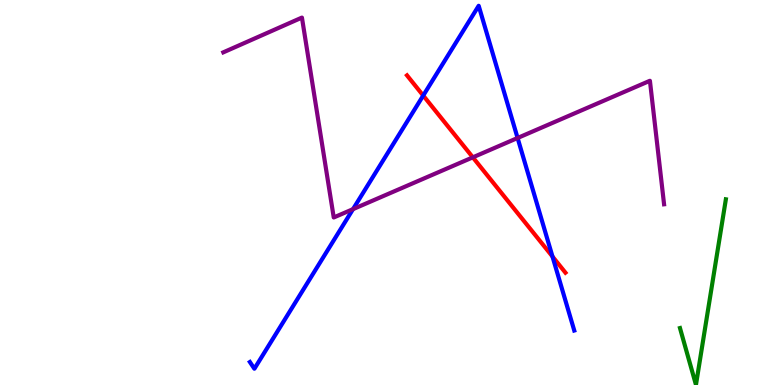[{'lines': ['blue', 'red'], 'intersections': [{'x': 5.46, 'y': 7.52}, {'x': 7.13, 'y': 3.34}]}, {'lines': ['green', 'red'], 'intersections': []}, {'lines': ['purple', 'red'], 'intersections': [{'x': 6.1, 'y': 5.91}]}, {'lines': ['blue', 'green'], 'intersections': []}, {'lines': ['blue', 'purple'], 'intersections': [{'x': 4.56, 'y': 4.57}, {'x': 6.68, 'y': 6.42}]}, {'lines': ['green', 'purple'], 'intersections': []}]